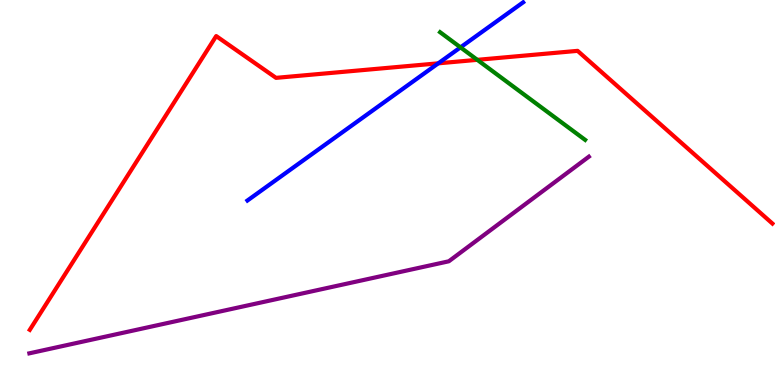[{'lines': ['blue', 'red'], 'intersections': [{'x': 5.66, 'y': 8.36}]}, {'lines': ['green', 'red'], 'intersections': [{'x': 6.16, 'y': 8.45}]}, {'lines': ['purple', 'red'], 'intersections': []}, {'lines': ['blue', 'green'], 'intersections': [{'x': 5.94, 'y': 8.77}]}, {'lines': ['blue', 'purple'], 'intersections': []}, {'lines': ['green', 'purple'], 'intersections': []}]